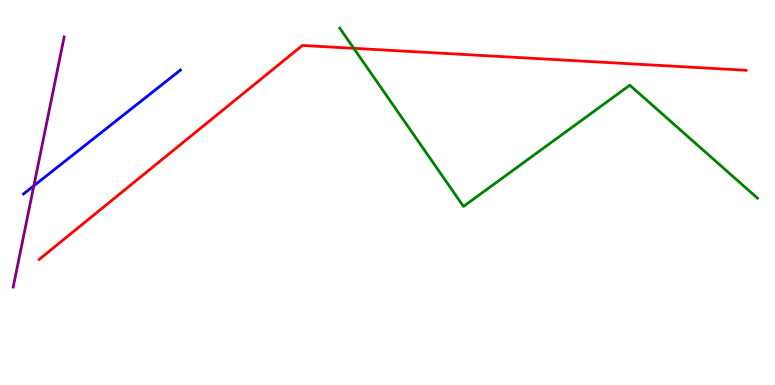[{'lines': ['blue', 'red'], 'intersections': []}, {'lines': ['green', 'red'], 'intersections': [{'x': 4.56, 'y': 8.75}]}, {'lines': ['purple', 'red'], 'intersections': []}, {'lines': ['blue', 'green'], 'intersections': []}, {'lines': ['blue', 'purple'], 'intersections': [{'x': 0.437, 'y': 5.17}]}, {'lines': ['green', 'purple'], 'intersections': []}]